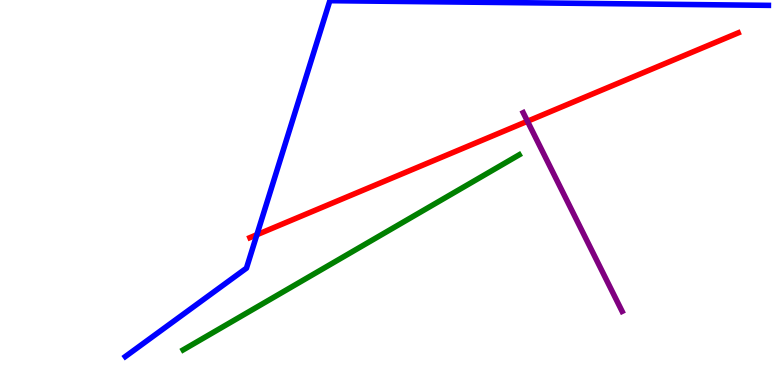[{'lines': ['blue', 'red'], 'intersections': [{'x': 3.31, 'y': 3.9}]}, {'lines': ['green', 'red'], 'intersections': []}, {'lines': ['purple', 'red'], 'intersections': [{'x': 6.81, 'y': 6.85}]}, {'lines': ['blue', 'green'], 'intersections': []}, {'lines': ['blue', 'purple'], 'intersections': []}, {'lines': ['green', 'purple'], 'intersections': []}]